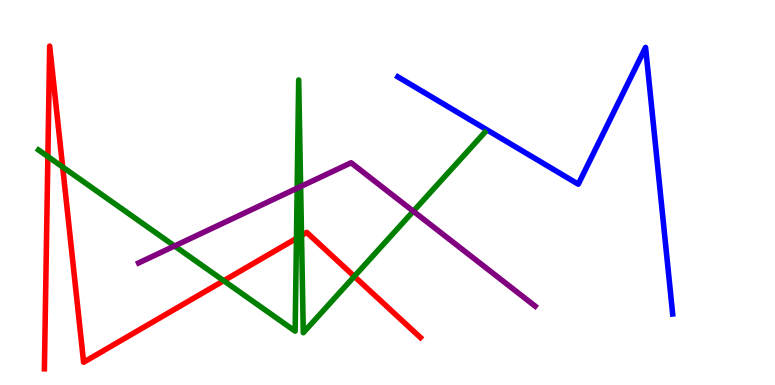[{'lines': ['blue', 'red'], 'intersections': []}, {'lines': ['green', 'red'], 'intersections': [{'x': 0.618, 'y': 5.93}, {'x': 0.808, 'y': 5.66}, {'x': 2.89, 'y': 2.71}, {'x': 3.83, 'y': 3.81}, {'x': 3.89, 'y': 3.88}, {'x': 4.57, 'y': 2.82}]}, {'lines': ['purple', 'red'], 'intersections': []}, {'lines': ['blue', 'green'], 'intersections': []}, {'lines': ['blue', 'purple'], 'intersections': []}, {'lines': ['green', 'purple'], 'intersections': [{'x': 2.25, 'y': 3.61}, {'x': 3.83, 'y': 5.11}, {'x': 3.88, 'y': 5.15}, {'x': 5.33, 'y': 4.51}]}]